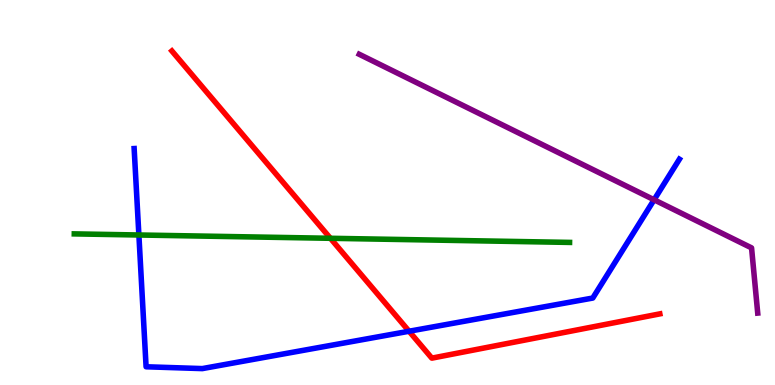[{'lines': ['blue', 'red'], 'intersections': [{'x': 5.28, 'y': 1.4}]}, {'lines': ['green', 'red'], 'intersections': [{'x': 4.26, 'y': 3.81}]}, {'lines': ['purple', 'red'], 'intersections': []}, {'lines': ['blue', 'green'], 'intersections': [{'x': 1.79, 'y': 3.9}]}, {'lines': ['blue', 'purple'], 'intersections': [{'x': 8.44, 'y': 4.81}]}, {'lines': ['green', 'purple'], 'intersections': []}]